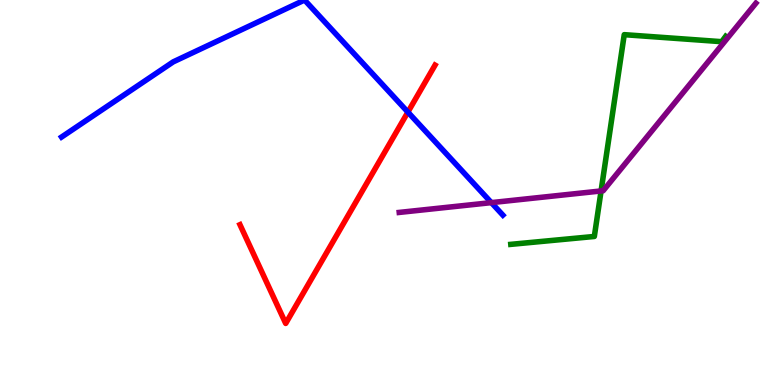[{'lines': ['blue', 'red'], 'intersections': [{'x': 5.26, 'y': 7.09}]}, {'lines': ['green', 'red'], 'intersections': []}, {'lines': ['purple', 'red'], 'intersections': []}, {'lines': ['blue', 'green'], 'intersections': []}, {'lines': ['blue', 'purple'], 'intersections': [{'x': 6.34, 'y': 4.74}]}, {'lines': ['green', 'purple'], 'intersections': [{'x': 7.76, 'y': 5.04}]}]